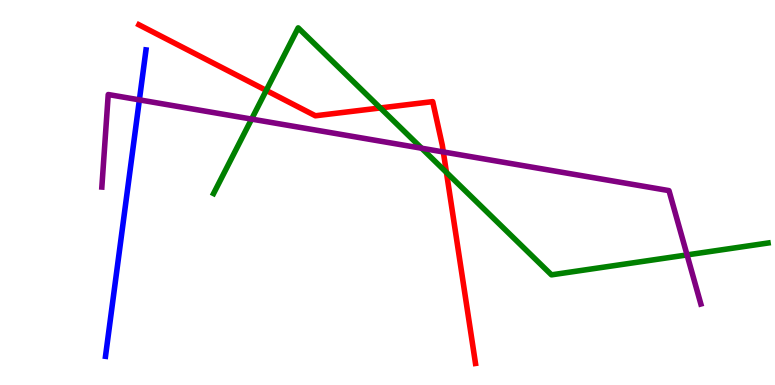[{'lines': ['blue', 'red'], 'intersections': []}, {'lines': ['green', 'red'], 'intersections': [{'x': 3.44, 'y': 7.65}, {'x': 4.91, 'y': 7.2}, {'x': 5.76, 'y': 5.52}]}, {'lines': ['purple', 'red'], 'intersections': [{'x': 5.72, 'y': 6.05}]}, {'lines': ['blue', 'green'], 'intersections': []}, {'lines': ['blue', 'purple'], 'intersections': [{'x': 1.8, 'y': 7.41}]}, {'lines': ['green', 'purple'], 'intersections': [{'x': 3.25, 'y': 6.91}, {'x': 5.44, 'y': 6.15}, {'x': 8.87, 'y': 3.38}]}]